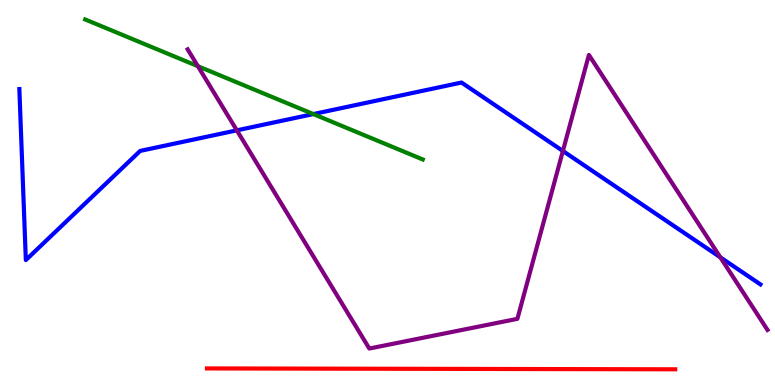[{'lines': ['blue', 'red'], 'intersections': []}, {'lines': ['green', 'red'], 'intersections': []}, {'lines': ['purple', 'red'], 'intersections': []}, {'lines': ['blue', 'green'], 'intersections': [{'x': 4.04, 'y': 7.04}]}, {'lines': ['blue', 'purple'], 'intersections': [{'x': 3.06, 'y': 6.61}, {'x': 7.26, 'y': 6.08}, {'x': 9.29, 'y': 3.32}]}, {'lines': ['green', 'purple'], 'intersections': [{'x': 2.55, 'y': 8.28}]}]